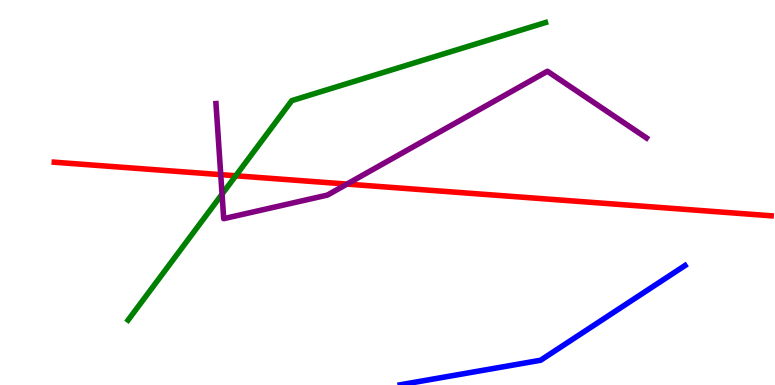[{'lines': ['blue', 'red'], 'intersections': []}, {'lines': ['green', 'red'], 'intersections': [{'x': 3.04, 'y': 5.43}]}, {'lines': ['purple', 'red'], 'intersections': [{'x': 2.85, 'y': 5.46}, {'x': 4.48, 'y': 5.22}]}, {'lines': ['blue', 'green'], 'intersections': []}, {'lines': ['blue', 'purple'], 'intersections': []}, {'lines': ['green', 'purple'], 'intersections': [{'x': 2.87, 'y': 4.96}]}]